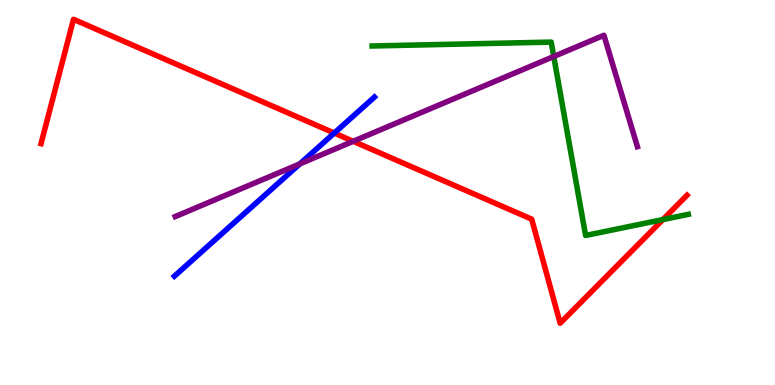[{'lines': ['blue', 'red'], 'intersections': [{'x': 4.31, 'y': 6.54}]}, {'lines': ['green', 'red'], 'intersections': [{'x': 8.55, 'y': 4.3}]}, {'lines': ['purple', 'red'], 'intersections': [{'x': 4.56, 'y': 6.33}]}, {'lines': ['blue', 'green'], 'intersections': []}, {'lines': ['blue', 'purple'], 'intersections': [{'x': 3.87, 'y': 5.74}]}, {'lines': ['green', 'purple'], 'intersections': [{'x': 7.15, 'y': 8.53}]}]